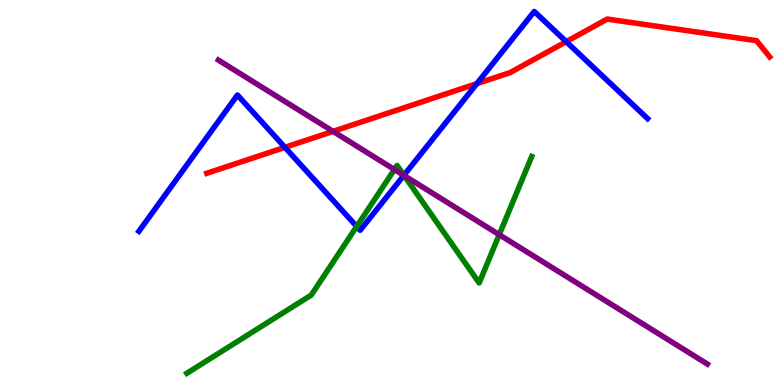[{'lines': ['blue', 'red'], 'intersections': [{'x': 3.68, 'y': 6.17}, {'x': 6.15, 'y': 7.83}, {'x': 7.31, 'y': 8.92}]}, {'lines': ['green', 'red'], 'intersections': []}, {'lines': ['purple', 'red'], 'intersections': [{'x': 4.3, 'y': 6.59}]}, {'lines': ['blue', 'green'], 'intersections': [{'x': 4.6, 'y': 4.12}, {'x': 5.21, 'y': 5.45}]}, {'lines': ['blue', 'purple'], 'intersections': [{'x': 5.21, 'y': 5.44}]}, {'lines': ['green', 'purple'], 'intersections': [{'x': 5.09, 'y': 5.6}, {'x': 5.21, 'y': 5.44}, {'x': 6.44, 'y': 3.9}]}]